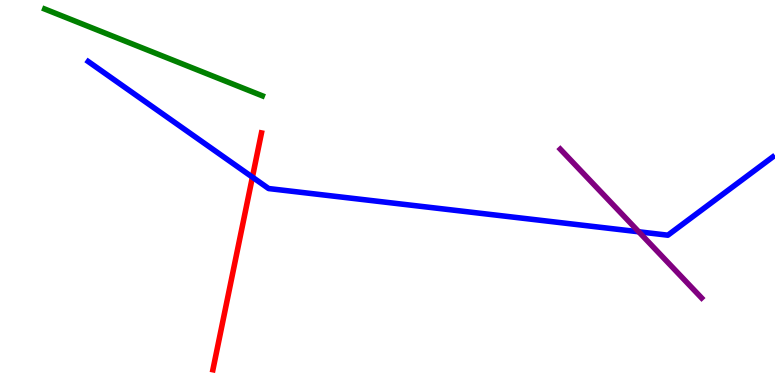[{'lines': ['blue', 'red'], 'intersections': [{'x': 3.26, 'y': 5.4}]}, {'lines': ['green', 'red'], 'intersections': []}, {'lines': ['purple', 'red'], 'intersections': []}, {'lines': ['blue', 'green'], 'intersections': []}, {'lines': ['blue', 'purple'], 'intersections': [{'x': 8.24, 'y': 3.98}]}, {'lines': ['green', 'purple'], 'intersections': []}]